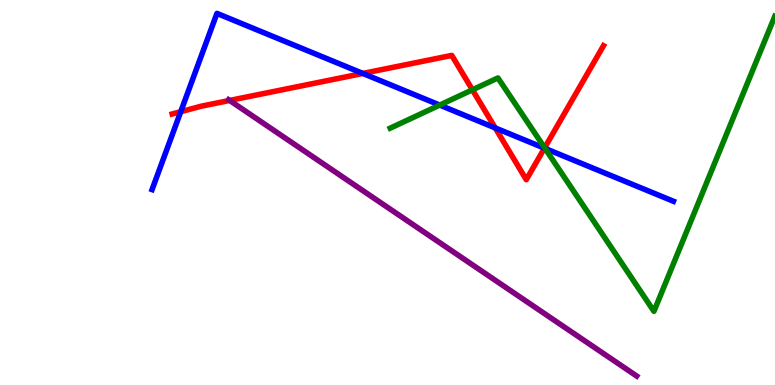[{'lines': ['blue', 'red'], 'intersections': [{'x': 2.33, 'y': 7.1}, {'x': 4.68, 'y': 8.09}, {'x': 6.39, 'y': 6.68}, {'x': 7.03, 'y': 6.15}]}, {'lines': ['green', 'red'], 'intersections': [{'x': 6.1, 'y': 7.67}, {'x': 7.03, 'y': 6.16}]}, {'lines': ['purple', 'red'], 'intersections': [{'x': 2.96, 'y': 7.39}]}, {'lines': ['blue', 'green'], 'intersections': [{'x': 5.67, 'y': 7.27}, {'x': 7.03, 'y': 6.14}]}, {'lines': ['blue', 'purple'], 'intersections': []}, {'lines': ['green', 'purple'], 'intersections': []}]